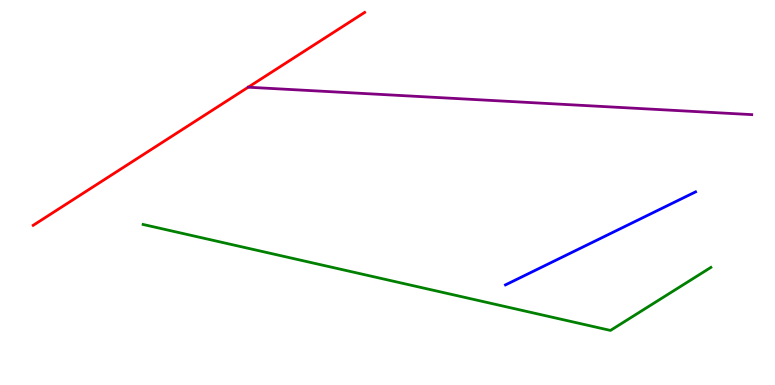[{'lines': ['blue', 'red'], 'intersections': []}, {'lines': ['green', 'red'], 'intersections': []}, {'lines': ['purple', 'red'], 'intersections': []}, {'lines': ['blue', 'green'], 'intersections': []}, {'lines': ['blue', 'purple'], 'intersections': []}, {'lines': ['green', 'purple'], 'intersections': []}]